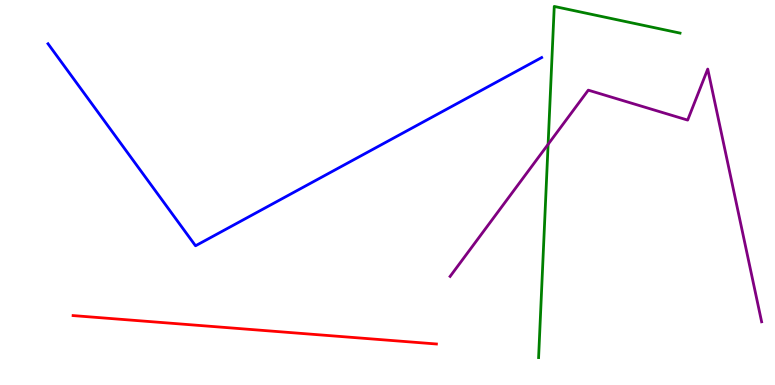[{'lines': ['blue', 'red'], 'intersections': []}, {'lines': ['green', 'red'], 'intersections': []}, {'lines': ['purple', 'red'], 'intersections': []}, {'lines': ['blue', 'green'], 'intersections': []}, {'lines': ['blue', 'purple'], 'intersections': []}, {'lines': ['green', 'purple'], 'intersections': [{'x': 7.07, 'y': 6.25}]}]